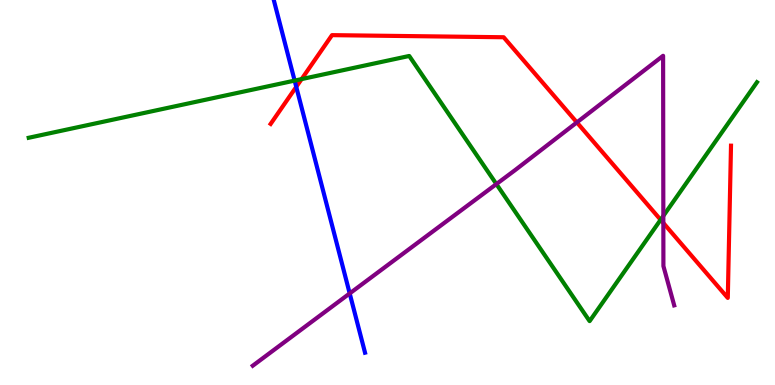[{'lines': ['blue', 'red'], 'intersections': [{'x': 3.82, 'y': 7.74}]}, {'lines': ['green', 'red'], 'intersections': [{'x': 3.89, 'y': 7.95}, {'x': 8.52, 'y': 4.29}]}, {'lines': ['purple', 'red'], 'intersections': [{'x': 7.44, 'y': 6.82}, {'x': 8.56, 'y': 4.21}]}, {'lines': ['blue', 'green'], 'intersections': [{'x': 3.8, 'y': 7.91}]}, {'lines': ['blue', 'purple'], 'intersections': [{'x': 4.51, 'y': 2.38}]}, {'lines': ['green', 'purple'], 'intersections': [{'x': 6.4, 'y': 5.22}, {'x': 8.56, 'y': 4.39}]}]